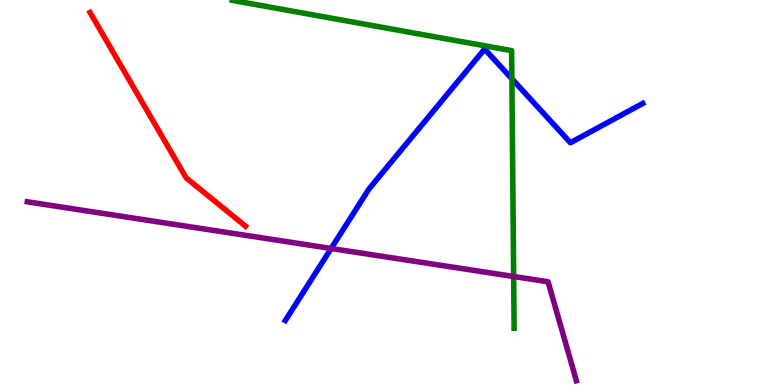[{'lines': ['blue', 'red'], 'intersections': []}, {'lines': ['green', 'red'], 'intersections': []}, {'lines': ['purple', 'red'], 'intersections': []}, {'lines': ['blue', 'green'], 'intersections': [{'x': 6.61, 'y': 7.95}]}, {'lines': ['blue', 'purple'], 'intersections': [{'x': 4.27, 'y': 3.55}]}, {'lines': ['green', 'purple'], 'intersections': [{'x': 6.63, 'y': 2.82}]}]